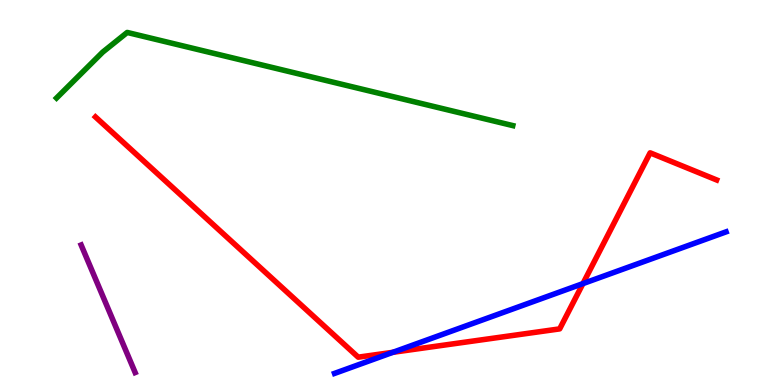[{'lines': ['blue', 'red'], 'intersections': [{'x': 5.07, 'y': 0.849}, {'x': 7.52, 'y': 2.63}]}, {'lines': ['green', 'red'], 'intersections': []}, {'lines': ['purple', 'red'], 'intersections': []}, {'lines': ['blue', 'green'], 'intersections': []}, {'lines': ['blue', 'purple'], 'intersections': []}, {'lines': ['green', 'purple'], 'intersections': []}]